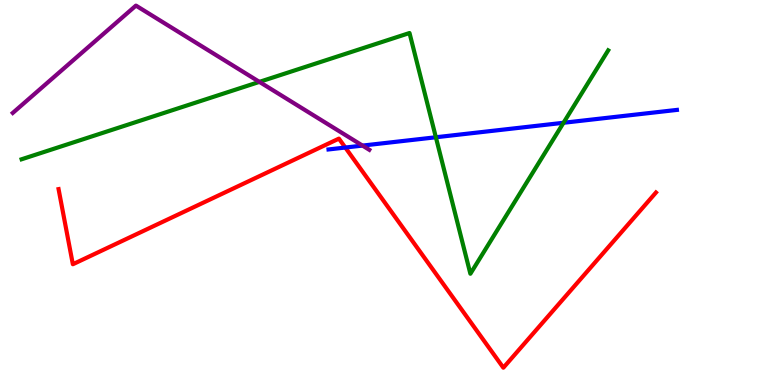[{'lines': ['blue', 'red'], 'intersections': [{'x': 4.46, 'y': 6.17}]}, {'lines': ['green', 'red'], 'intersections': []}, {'lines': ['purple', 'red'], 'intersections': []}, {'lines': ['blue', 'green'], 'intersections': [{'x': 5.62, 'y': 6.43}, {'x': 7.27, 'y': 6.81}]}, {'lines': ['blue', 'purple'], 'intersections': [{'x': 4.68, 'y': 6.22}]}, {'lines': ['green', 'purple'], 'intersections': [{'x': 3.35, 'y': 7.87}]}]